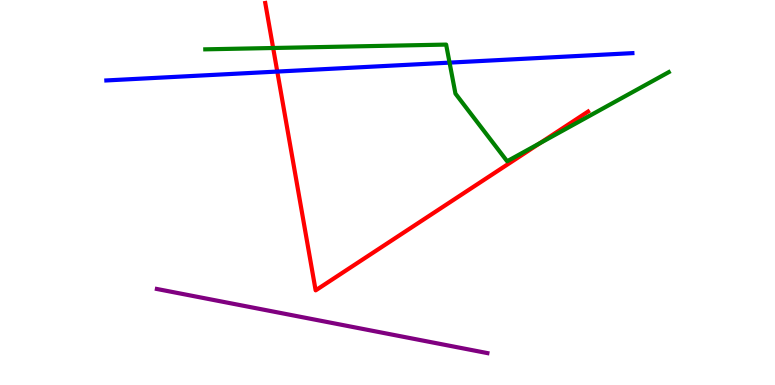[{'lines': ['blue', 'red'], 'intersections': [{'x': 3.58, 'y': 8.14}]}, {'lines': ['green', 'red'], 'intersections': [{'x': 3.52, 'y': 8.75}, {'x': 6.97, 'y': 6.28}]}, {'lines': ['purple', 'red'], 'intersections': []}, {'lines': ['blue', 'green'], 'intersections': [{'x': 5.8, 'y': 8.37}]}, {'lines': ['blue', 'purple'], 'intersections': []}, {'lines': ['green', 'purple'], 'intersections': []}]